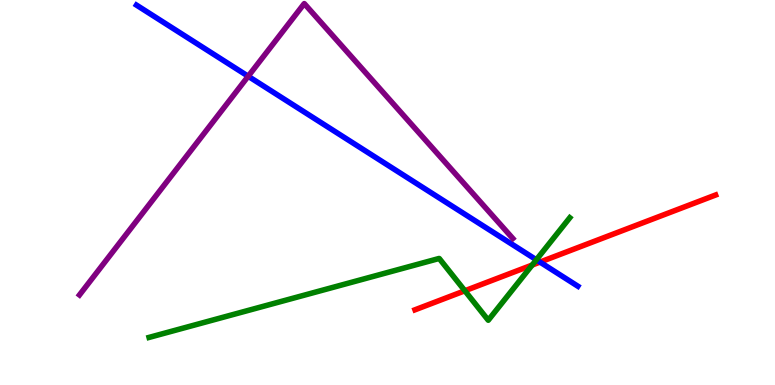[{'lines': ['blue', 'red'], 'intersections': [{'x': 6.97, 'y': 3.19}]}, {'lines': ['green', 'red'], 'intersections': [{'x': 6.0, 'y': 2.45}, {'x': 6.87, 'y': 3.11}]}, {'lines': ['purple', 'red'], 'intersections': []}, {'lines': ['blue', 'green'], 'intersections': [{'x': 6.92, 'y': 3.25}]}, {'lines': ['blue', 'purple'], 'intersections': [{'x': 3.2, 'y': 8.02}]}, {'lines': ['green', 'purple'], 'intersections': []}]